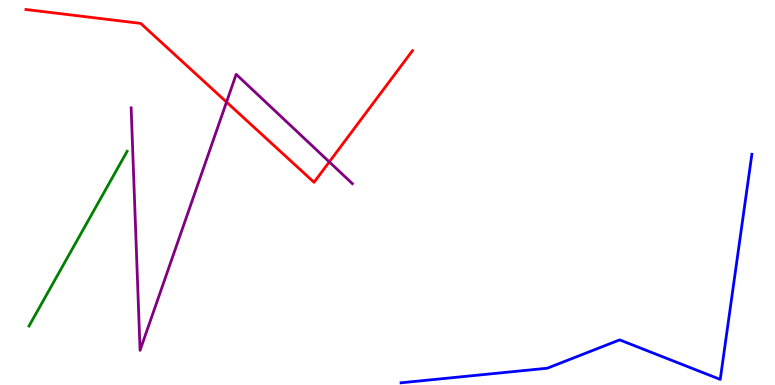[{'lines': ['blue', 'red'], 'intersections': []}, {'lines': ['green', 'red'], 'intersections': []}, {'lines': ['purple', 'red'], 'intersections': [{'x': 2.92, 'y': 7.35}, {'x': 4.25, 'y': 5.79}]}, {'lines': ['blue', 'green'], 'intersections': []}, {'lines': ['blue', 'purple'], 'intersections': []}, {'lines': ['green', 'purple'], 'intersections': []}]